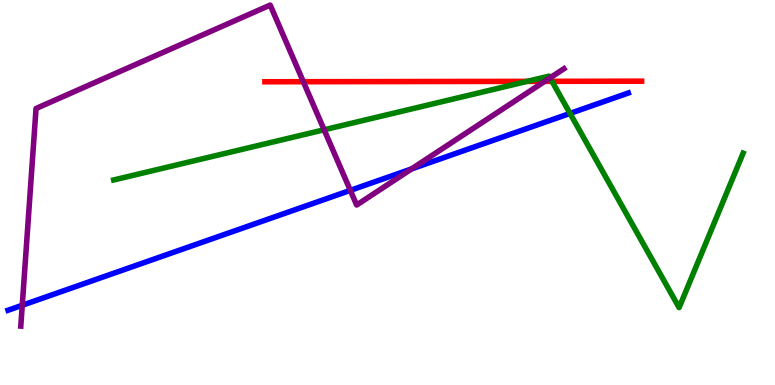[{'lines': ['blue', 'red'], 'intersections': []}, {'lines': ['green', 'red'], 'intersections': [{'x': 6.8, 'y': 7.89}, {'x': 7.12, 'y': 7.89}]}, {'lines': ['purple', 'red'], 'intersections': [{'x': 3.91, 'y': 7.88}, {'x': 7.03, 'y': 7.89}]}, {'lines': ['blue', 'green'], 'intersections': [{'x': 7.36, 'y': 7.05}]}, {'lines': ['blue', 'purple'], 'intersections': [{'x': 0.287, 'y': 2.07}, {'x': 4.52, 'y': 5.06}, {'x': 5.31, 'y': 5.61}]}, {'lines': ['green', 'purple'], 'intersections': [{'x': 4.18, 'y': 6.63}, {'x': 7.1, 'y': 7.98}]}]